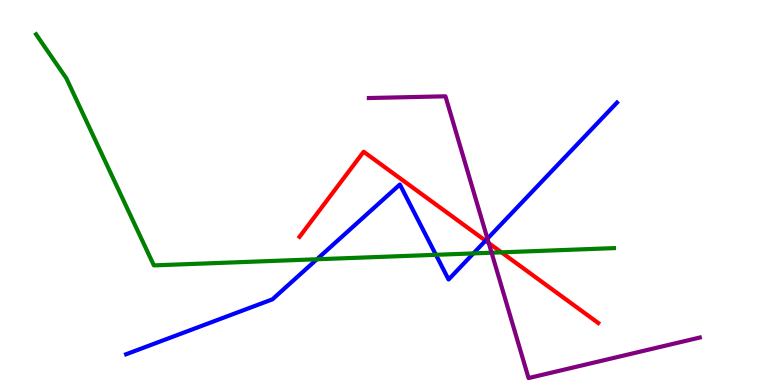[{'lines': ['blue', 'red'], 'intersections': [{'x': 6.26, 'y': 3.75}]}, {'lines': ['green', 'red'], 'intersections': [{'x': 6.47, 'y': 3.45}]}, {'lines': ['purple', 'red'], 'intersections': [{'x': 6.31, 'y': 3.69}]}, {'lines': ['blue', 'green'], 'intersections': [{'x': 4.09, 'y': 3.27}, {'x': 5.62, 'y': 3.38}, {'x': 6.11, 'y': 3.42}]}, {'lines': ['blue', 'purple'], 'intersections': [{'x': 6.29, 'y': 3.8}]}, {'lines': ['green', 'purple'], 'intersections': [{'x': 6.34, 'y': 3.44}]}]